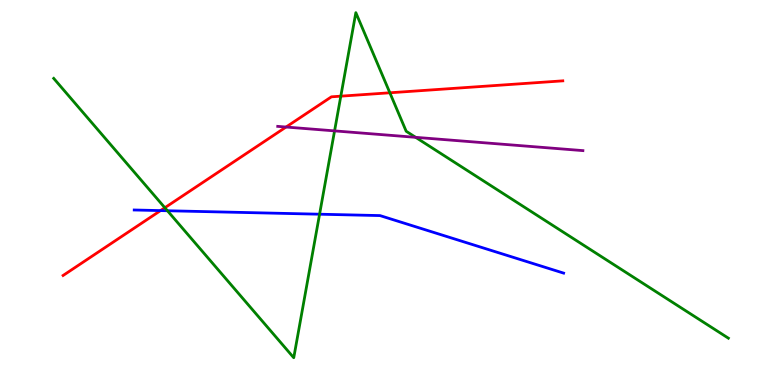[{'lines': ['blue', 'red'], 'intersections': [{'x': 2.07, 'y': 4.53}]}, {'lines': ['green', 'red'], 'intersections': [{'x': 2.13, 'y': 4.6}, {'x': 4.4, 'y': 7.5}, {'x': 5.03, 'y': 7.59}]}, {'lines': ['purple', 'red'], 'intersections': [{'x': 3.69, 'y': 6.7}]}, {'lines': ['blue', 'green'], 'intersections': [{'x': 2.16, 'y': 4.53}, {'x': 4.12, 'y': 4.44}]}, {'lines': ['blue', 'purple'], 'intersections': []}, {'lines': ['green', 'purple'], 'intersections': [{'x': 4.32, 'y': 6.6}, {'x': 5.36, 'y': 6.43}]}]